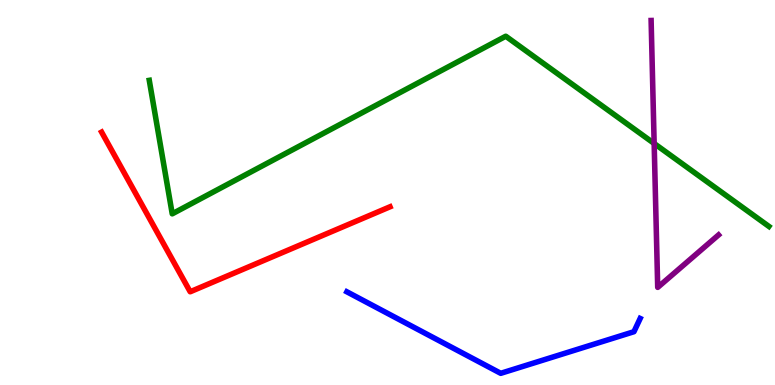[{'lines': ['blue', 'red'], 'intersections': []}, {'lines': ['green', 'red'], 'intersections': []}, {'lines': ['purple', 'red'], 'intersections': []}, {'lines': ['blue', 'green'], 'intersections': []}, {'lines': ['blue', 'purple'], 'intersections': []}, {'lines': ['green', 'purple'], 'intersections': [{'x': 8.44, 'y': 6.27}]}]